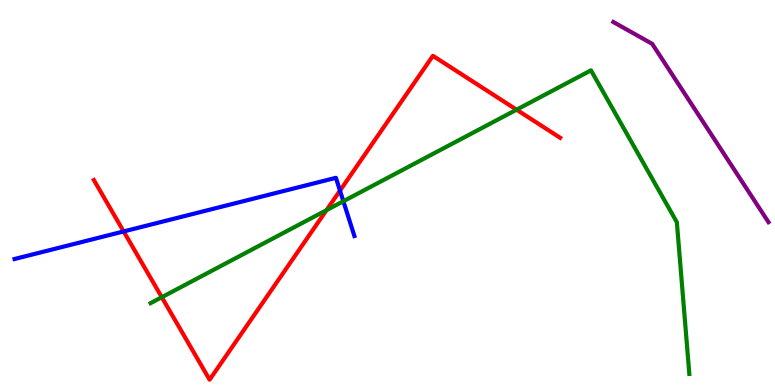[{'lines': ['blue', 'red'], 'intersections': [{'x': 1.6, 'y': 3.99}, {'x': 4.39, 'y': 5.05}]}, {'lines': ['green', 'red'], 'intersections': [{'x': 2.09, 'y': 2.28}, {'x': 4.21, 'y': 4.54}, {'x': 6.67, 'y': 7.15}]}, {'lines': ['purple', 'red'], 'intersections': []}, {'lines': ['blue', 'green'], 'intersections': [{'x': 4.43, 'y': 4.77}]}, {'lines': ['blue', 'purple'], 'intersections': []}, {'lines': ['green', 'purple'], 'intersections': []}]